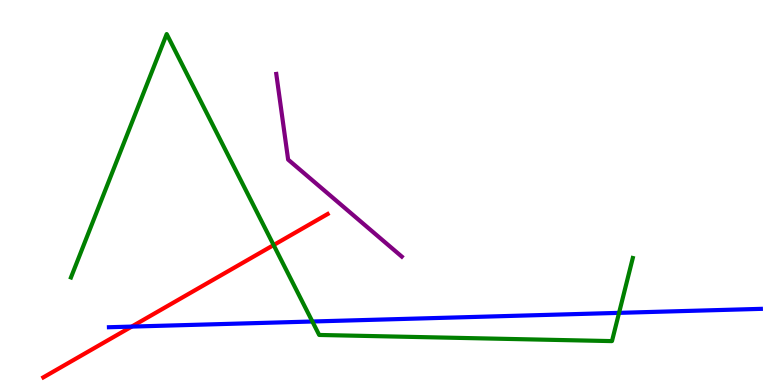[{'lines': ['blue', 'red'], 'intersections': [{'x': 1.7, 'y': 1.52}]}, {'lines': ['green', 'red'], 'intersections': [{'x': 3.53, 'y': 3.63}]}, {'lines': ['purple', 'red'], 'intersections': []}, {'lines': ['blue', 'green'], 'intersections': [{'x': 4.03, 'y': 1.65}, {'x': 7.99, 'y': 1.87}]}, {'lines': ['blue', 'purple'], 'intersections': []}, {'lines': ['green', 'purple'], 'intersections': []}]